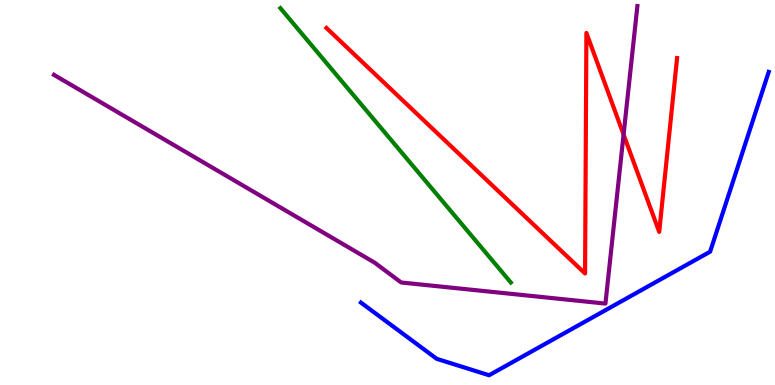[{'lines': ['blue', 'red'], 'intersections': []}, {'lines': ['green', 'red'], 'intersections': []}, {'lines': ['purple', 'red'], 'intersections': [{'x': 8.05, 'y': 6.51}]}, {'lines': ['blue', 'green'], 'intersections': []}, {'lines': ['blue', 'purple'], 'intersections': []}, {'lines': ['green', 'purple'], 'intersections': []}]